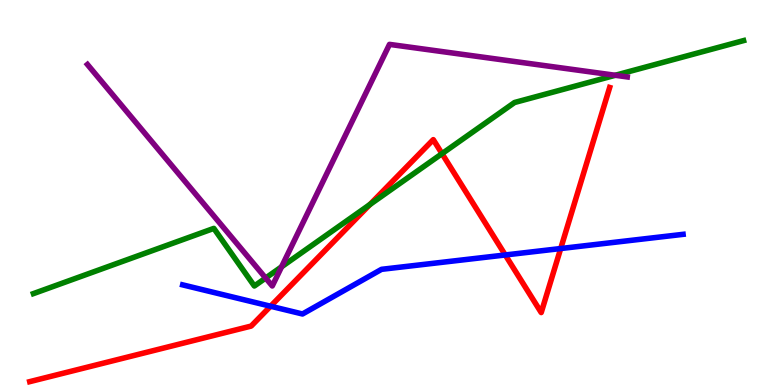[{'lines': ['blue', 'red'], 'intersections': [{'x': 3.49, 'y': 2.05}, {'x': 6.52, 'y': 3.38}, {'x': 7.23, 'y': 3.54}]}, {'lines': ['green', 'red'], 'intersections': [{'x': 4.77, 'y': 4.69}, {'x': 5.7, 'y': 6.01}]}, {'lines': ['purple', 'red'], 'intersections': []}, {'lines': ['blue', 'green'], 'intersections': []}, {'lines': ['blue', 'purple'], 'intersections': []}, {'lines': ['green', 'purple'], 'intersections': [{'x': 3.43, 'y': 2.78}, {'x': 3.63, 'y': 3.07}, {'x': 7.94, 'y': 8.04}]}]